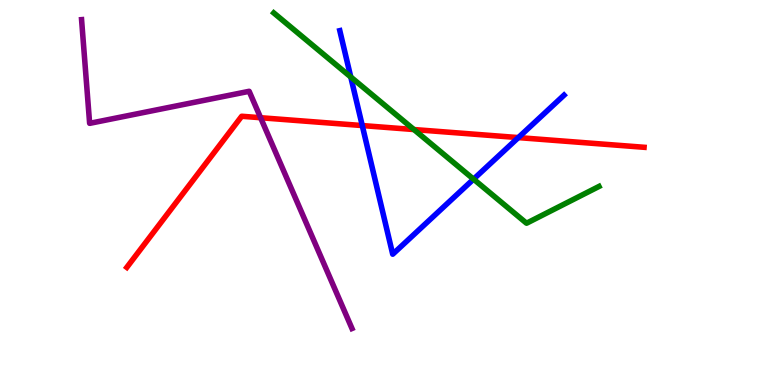[{'lines': ['blue', 'red'], 'intersections': [{'x': 4.67, 'y': 6.74}, {'x': 6.69, 'y': 6.43}]}, {'lines': ['green', 'red'], 'intersections': [{'x': 5.34, 'y': 6.64}]}, {'lines': ['purple', 'red'], 'intersections': [{'x': 3.36, 'y': 6.94}]}, {'lines': ['blue', 'green'], 'intersections': [{'x': 4.53, 'y': 8.0}, {'x': 6.11, 'y': 5.35}]}, {'lines': ['blue', 'purple'], 'intersections': []}, {'lines': ['green', 'purple'], 'intersections': []}]